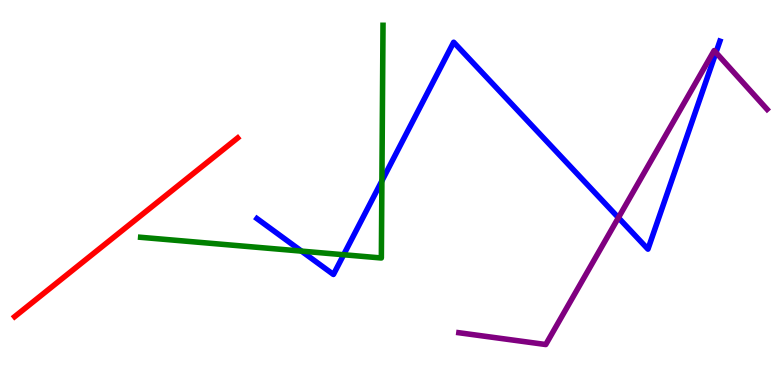[{'lines': ['blue', 'red'], 'intersections': []}, {'lines': ['green', 'red'], 'intersections': []}, {'lines': ['purple', 'red'], 'intersections': []}, {'lines': ['blue', 'green'], 'intersections': [{'x': 3.89, 'y': 3.48}, {'x': 4.43, 'y': 3.38}, {'x': 4.93, 'y': 5.3}]}, {'lines': ['blue', 'purple'], 'intersections': [{'x': 7.98, 'y': 4.35}, {'x': 9.24, 'y': 8.63}]}, {'lines': ['green', 'purple'], 'intersections': []}]